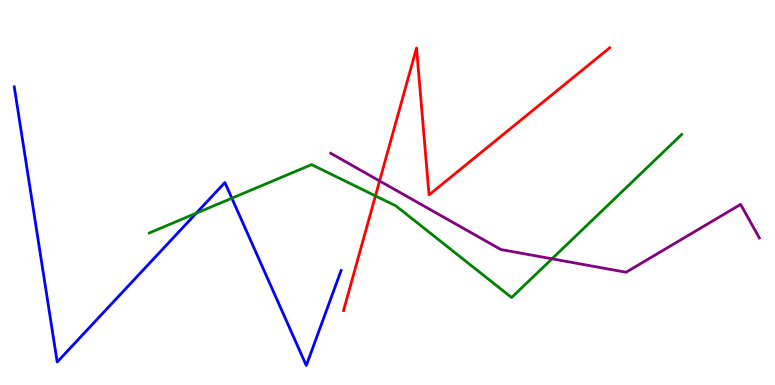[{'lines': ['blue', 'red'], 'intersections': []}, {'lines': ['green', 'red'], 'intersections': [{'x': 4.84, 'y': 4.91}]}, {'lines': ['purple', 'red'], 'intersections': [{'x': 4.9, 'y': 5.3}]}, {'lines': ['blue', 'green'], 'intersections': [{'x': 2.53, 'y': 4.46}, {'x': 2.99, 'y': 4.85}]}, {'lines': ['blue', 'purple'], 'intersections': []}, {'lines': ['green', 'purple'], 'intersections': [{'x': 7.12, 'y': 3.28}]}]